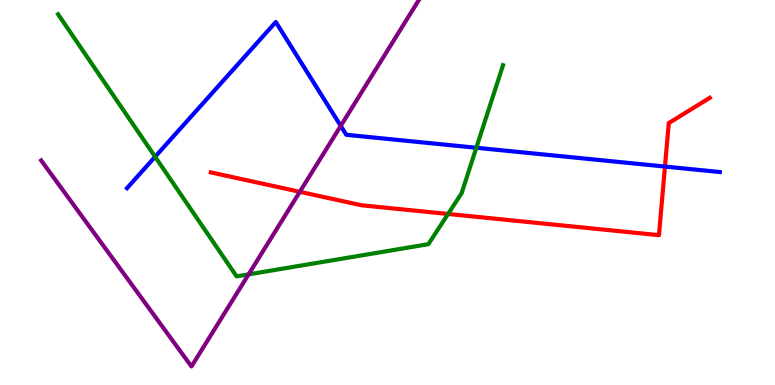[{'lines': ['blue', 'red'], 'intersections': [{'x': 8.58, 'y': 5.67}]}, {'lines': ['green', 'red'], 'intersections': [{'x': 5.78, 'y': 4.44}]}, {'lines': ['purple', 'red'], 'intersections': [{'x': 3.87, 'y': 5.02}]}, {'lines': ['blue', 'green'], 'intersections': [{'x': 2.0, 'y': 5.93}, {'x': 6.15, 'y': 6.16}]}, {'lines': ['blue', 'purple'], 'intersections': [{'x': 4.4, 'y': 6.73}]}, {'lines': ['green', 'purple'], 'intersections': [{'x': 3.21, 'y': 2.87}]}]